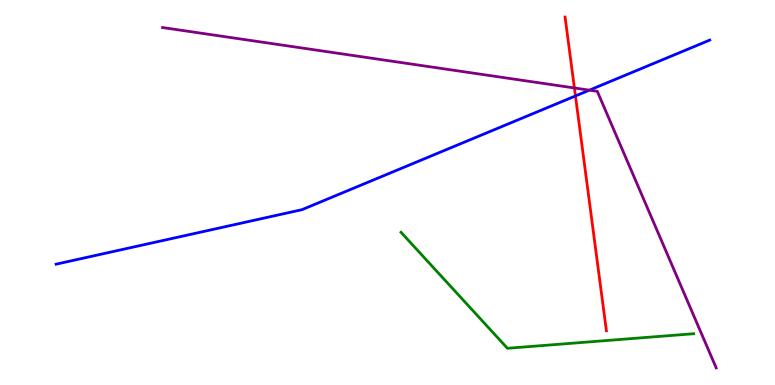[{'lines': ['blue', 'red'], 'intersections': [{'x': 7.43, 'y': 7.51}]}, {'lines': ['green', 'red'], 'intersections': []}, {'lines': ['purple', 'red'], 'intersections': [{'x': 7.41, 'y': 7.71}]}, {'lines': ['blue', 'green'], 'intersections': []}, {'lines': ['blue', 'purple'], 'intersections': [{'x': 7.6, 'y': 7.66}]}, {'lines': ['green', 'purple'], 'intersections': []}]